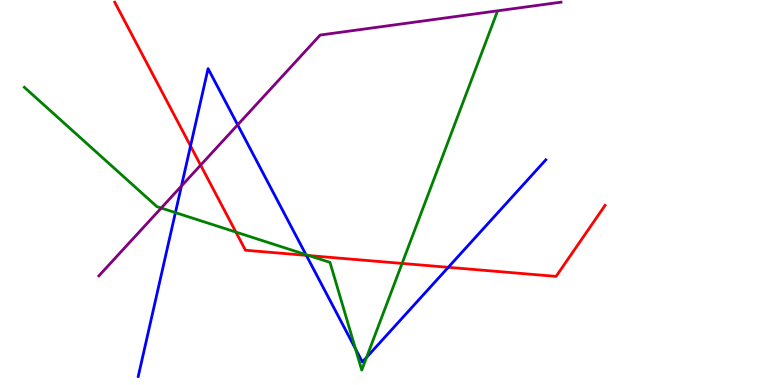[{'lines': ['blue', 'red'], 'intersections': [{'x': 2.46, 'y': 6.21}, {'x': 3.95, 'y': 3.37}, {'x': 5.78, 'y': 3.06}]}, {'lines': ['green', 'red'], 'intersections': [{'x': 3.04, 'y': 3.97}, {'x': 3.99, 'y': 3.36}, {'x': 5.19, 'y': 3.16}]}, {'lines': ['purple', 'red'], 'intersections': [{'x': 2.59, 'y': 5.71}]}, {'lines': ['blue', 'green'], 'intersections': [{'x': 2.26, 'y': 4.48}, {'x': 3.95, 'y': 3.39}, {'x': 4.59, 'y': 0.939}, {'x': 4.73, 'y': 0.718}]}, {'lines': ['blue', 'purple'], 'intersections': [{'x': 2.34, 'y': 5.17}, {'x': 3.07, 'y': 6.76}]}, {'lines': ['green', 'purple'], 'intersections': [{'x': 2.08, 'y': 4.6}]}]